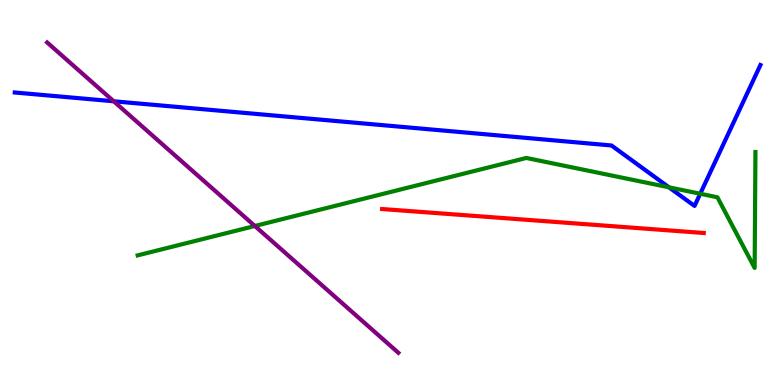[{'lines': ['blue', 'red'], 'intersections': []}, {'lines': ['green', 'red'], 'intersections': []}, {'lines': ['purple', 'red'], 'intersections': []}, {'lines': ['blue', 'green'], 'intersections': [{'x': 8.63, 'y': 5.13}, {'x': 9.04, 'y': 4.97}]}, {'lines': ['blue', 'purple'], 'intersections': [{'x': 1.47, 'y': 7.37}]}, {'lines': ['green', 'purple'], 'intersections': [{'x': 3.29, 'y': 4.13}]}]